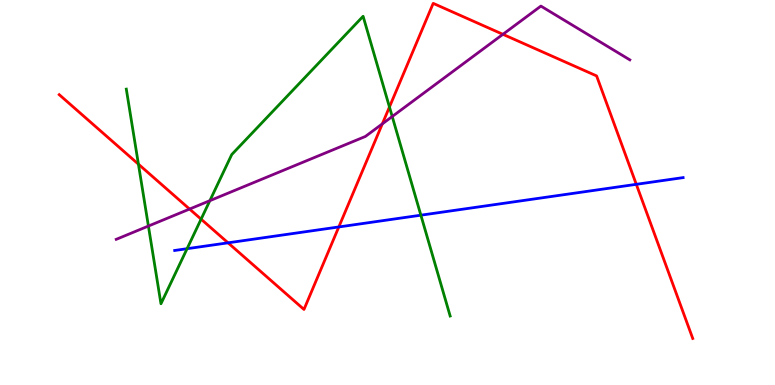[{'lines': ['blue', 'red'], 'intersections': [{'x': 2.94, 'y': 3.69}, {'x': 4.37, 'y': 4.11}, {'x': 8.21, 'y': 5.21}]}, {'lines': ['green', 'red'], 'intersections': [{'x': 1.79, 'y': 5.74}, {'x': 2.59, 'y': 4.31}, {'x': 5.03, 'y': 7.22}]}, {'lines': ['purple', 'red'], 'intersections': [{'x': 2.45, 'y': 4.57}, {'x': 4.93, 'y': 6.78}, {'x': 6.49, 'y': 9.11}]}, {'lines': ['blue', 'green'], 'intersections': [{'x': 2.41, 'y': 3.54}, {'x': 5.43, 'y': 4.41}]}, {'lines': ['blue', 'purple'], 'intersections': []}, {'lines': ['green', 'purple'], 'intersections': [{'x': 1.91, 'y': 4.13}, {'x': 2.71, 'y': 4.79}, {'x': 5.06, 'y': 6.97}]}]